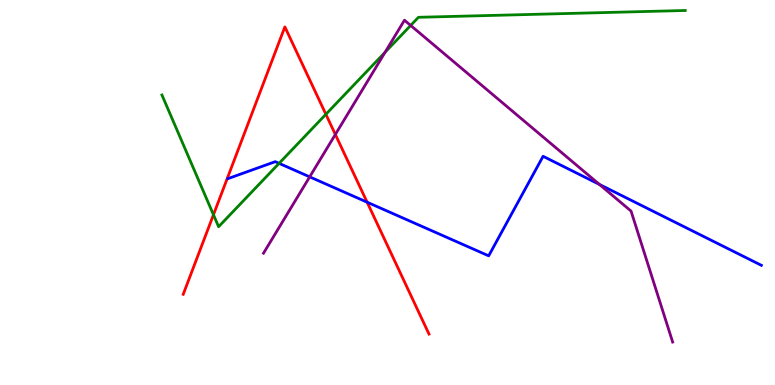[{'lines': ['blue', 'red'], 'intersections': [{'x': 4.74, 'y': 4.75}]}, {'lines': ['green', 'red'], 'intersections': [{'x': 2.75, 'y': 4.42}, {'x': 4.2, 'y': 7.03}]}, {'lines': ['purple', 'red'], 'intersections': [{'x': 4.33, 'y': 6.51}]}, {'lines': ['blue', 'green'], 'intersections': [{'x': 3.6, 'y': 5.76}]}, {'lines': ['blue', 'purple'], 'intersections': [{'x': 4.0, 'y': 5.41}, {'x': 7.73, 'y': 5.21}]}, {'lines': ['green', 'purple'], 'intersections': [{'x': 4.97, 'y': 8.64}, {'x': 5.3, 'y': 9.34}]}]